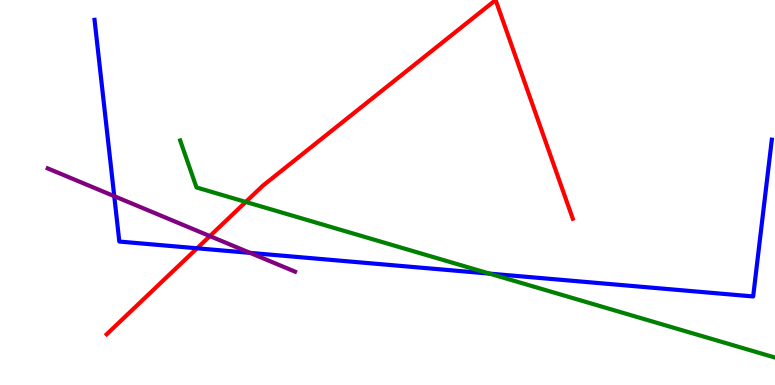[{'lines': ['blue', 'red'], 'intersections': [{'x': 2.54, 'y': 3.55}]}, {'lines': ['green', 'red'], 'intersections': [{'x': 3.17, 'y': 4.75}]}, {'lines': ['purple', 'red'], 'intersections': [{'x': 2.71, 'y': 3.87}]}, {'lines': ['blue', 'green'], 'intersections': [{'x': 6.32, 'y': 2.89}]}, {'lines': ['blue', 'purple'], 'intersections': [{'x': 1.47, 'y': 4.9}, {'x': 3.23, 'y': 3.43}]}, {'lines': ['green', 'purple'], 'intersections': []}]